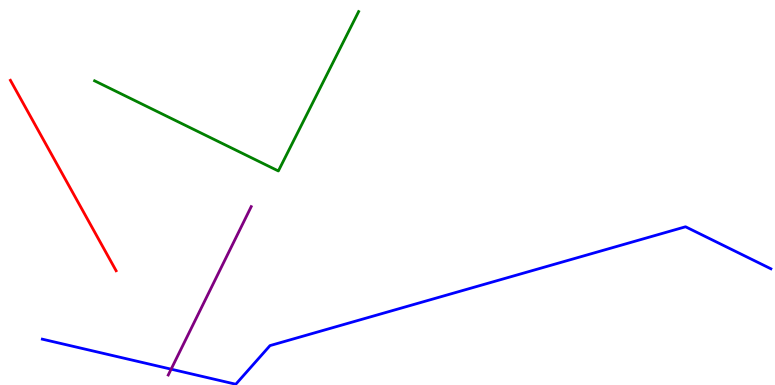[{'lines': ['blue', 'red'], 'intersections': []}, {'lines': ['green', 'red'], 'intersections': []}, {'lines': ['purple', 'red'], 'intersections': []}, {'lines': ['blue', 'green'], 'intersections': []}, {'lines': ['blue', 'purple'], 'intersections': [{'x': 2.21, 'y': 0.411}]}, {'lines': ['green', 'purple'], 'intersections': []}]